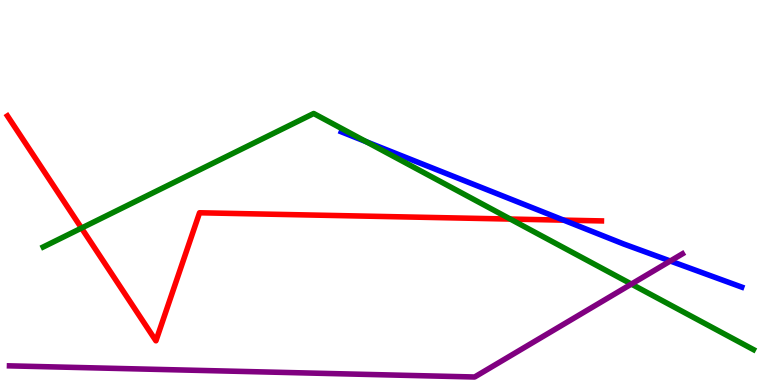[{'lines': ['blue', 'red'], 'intersections': [{'x': 7.27, 'y': 4.28}]}, {'lines': ['green', 'red'], 'intersections': [{'x': 1.05, 'y': 4.08}, {'x': 6.58, 'y': 4.31}]}, {'lines': ['purple', 'red'], 'intersections': []}, {'lines': ['blue', 'green'], 'intersections': [{'x': 4.73, 'y': 6.32}]}, {'lines': ['blue', 'purple'], 'intersections': [{'x': 8.65, 'y': 3.22}]}, {'lines': ['green', 'purple'], 'intersections': [{'x': 8.15, 'y': 2.62}]}]